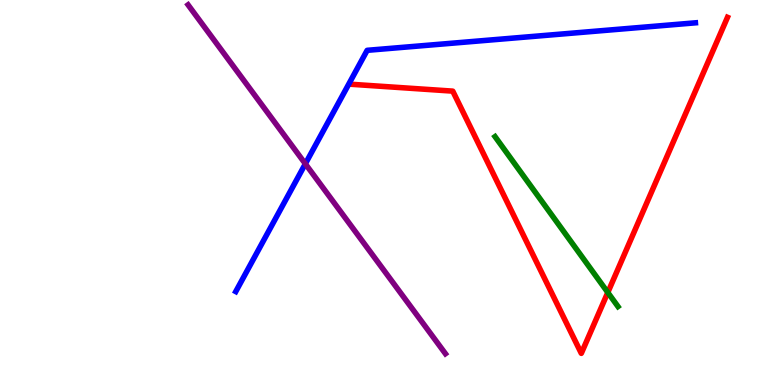[{'lines': ['blue', 'red'], 'intersections': []}, {'lines': ['green', 'red'], 'intersections': [{'x': 7.84, 'y': 2.4}]}, {'lines': ['purple', 'red'], 'intersections': []}, {'lines': ['blue', 'green'], 'intersections': []}, {'lines': ['blue', 'purple'], 'intersections': [{'x': 3.94, 'y': 5.74}]}, {'lines': ['green', 'purple'], 'intersections': []}]